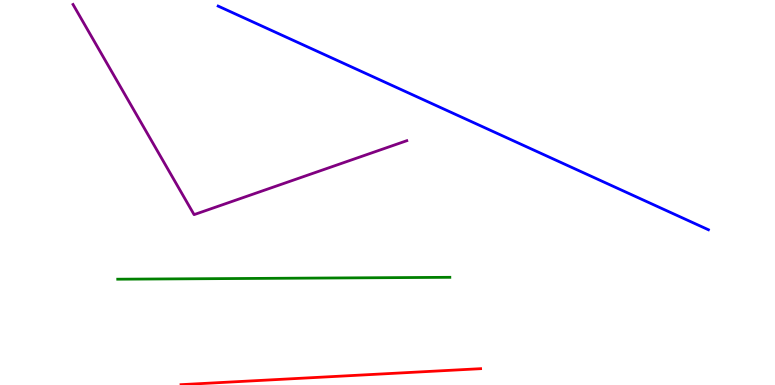[{'lines': ['blue', 'red'], 'intersections': []}, {'lines': ['green', 'red'], 'intersections': []}, {'lines': ['purple', 'red'], 'intersections': []}, {'lines': ['blue', 'green'], 'intersections': []}, {'lines': ['blue', 'purple'], 'intersections': []}, {'lines': ['green', 'purple'], 'intersections': []}]